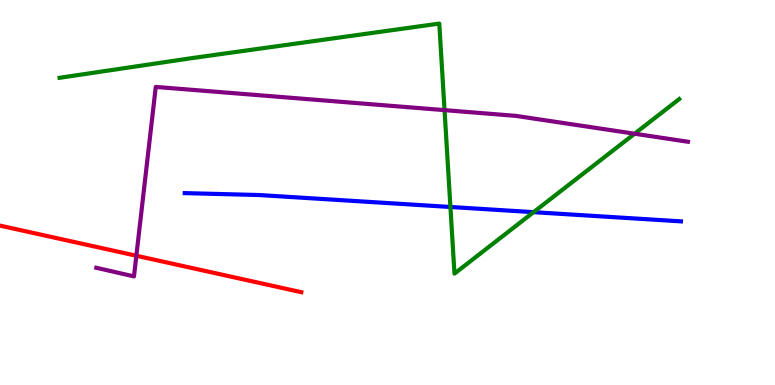[{'lines': ['blue', 'red'], 'intersections': []}, {'lines': ['green', 'red'], 'intersections': []}, {'lines': ['purple', 'red'], 'intersections': [{'x': 1.76, 'y': 3.36}]}, {'lines': ['blue', 'green'], 'intersections': [{'x': 5.81, 'y': 4.62}, {'x': 6.88, 'y': 4.49}]}, {'lines': ['blue', 'purple'], 'intersections': []}, {'lines': ['green', 'purple'], 'intersections': [{'x': 5.74, 'y': 7.14}, {'x': 8.19, 'y': 6.53}]}]